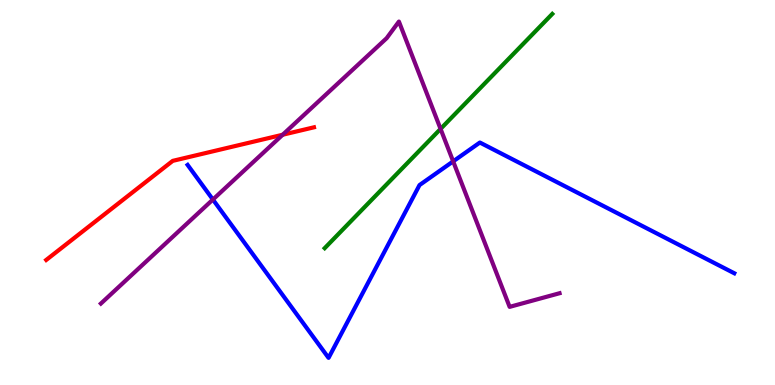[{'lines': ['blue', 'red'], 'intersections': []}, {'lines': ['green', 'red'], 'intersections': []}, {'lines': ['purple', 'red'], 'intersections': [{'x': 3.65, 'y': 6.5}]}, {'lines': ['blue', 'green'], 'intersections': []}, {'lines': ['blue', 'purple'], 'intersections': [{'x': 2.75, 'y': 4.82}, {'x': 5.85, 'y': 5.81}]}, {'lines': ['green', 'purple'], 'intersections': [{'x': 5.68, 'y': 6.65}]}]